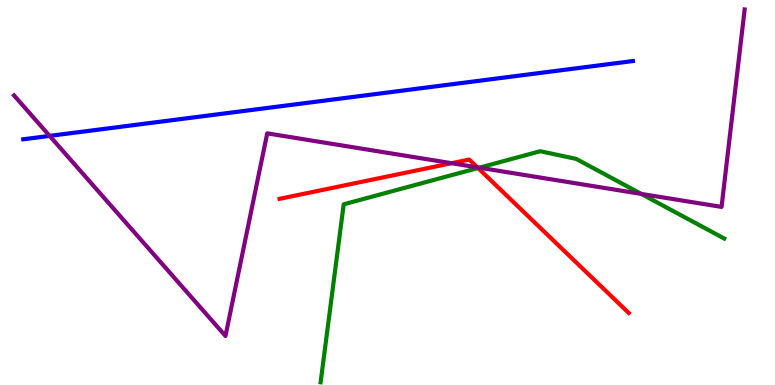[{'lines': ['blue', 'red'], 'intersections': []}, {'lines': ['green', 'red'], 'intersections': [{'x': 6.17, 'y': 5.64}]}, {'lines': ['purple', 'red'], 'intersections': [{'x': 5.83, 'y': 5.76}, {'x': 6.16, 'y': 5.65}]}, {'lines': ['blue', 'green'], 'intersections': []}, {'lines': ['blue', 'purple'], 'intersections': [{'x': 0.64, 'y': 6.47}]}, {'lines': ['green', 'purple'], 'intersections': [{'x': 6.18, 'y': 5.64}, {'x': 8.27, 'y': 4.96}]}]